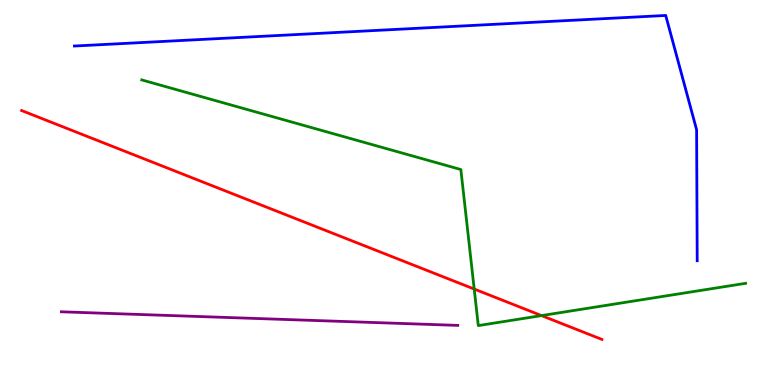[{'lines': ['blue', 'red'], 'intersections': []}, {'lines': ['green', 'red'], 'intersections': [{'x': 6.12, 'y': 2.49}, {'x': 6.99, 'y': 1.8}]}, {'lines': ['purple', 'red'], 'intersections': []}, {'lines': ['blue', 'green'], 'intersections': []}, {'lines': ['blue', 'purple'], 'intersections': []}, {'lines': ['green', 'purple'], 'intersections': []}]